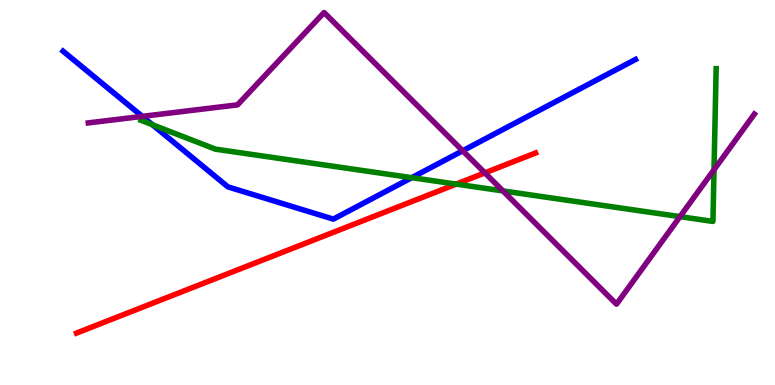[{'lines': ['blue', 'red'], 'intersections': []}, {'lines': ['green', 'red'], 'intersections': [{'x': 5.89, 'y': 5.22}]}, {'lines': ['purple', 'red'], 'intersections': [{'x': 6.26, 'y': 5.51}]}, {'lines': ['blue', 'green'], 'intersections': [{'x': 1.97, 'y': 6.76}, {'x': 5.31, 'y': 5.39}]}, {'lines': ['blue', 'purple'], 'intersections': [{'x': 1.84, 'y': 6.98}, {'x': 5.97, 'y': 6.08}]}, {'lines': ['green', 'purple'], 'intersections': [{'x': 6.49, 'y': 5.04}, {'x': 8.77, 'y': 4.37}, {'x': 9.21, 'y': 5.59}]}]